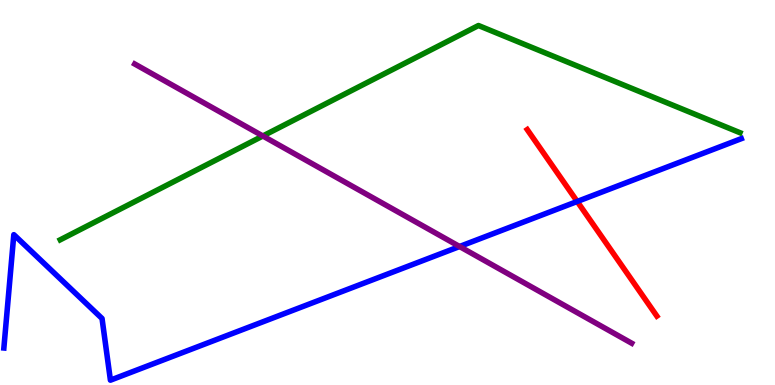[{'lines': ['blue', 'red'], 'intersections': [{'x': 7.45, 'y': 4.77}]}, {'lines': ['green', 'red'], 'intersections': []}, {'lines': ['purple', 'red'], 'intersections': []}, {'lines': ['blue', 'green'], 'intersections': []}, {'lines': ['blue', 'purple'], 'intersections': [{'x': 5.93, 'y': 3.6}]}, {'lines': ['green', 'purple'], 'intersections': [{'x': 3.39, 'y': 6.47}]}]